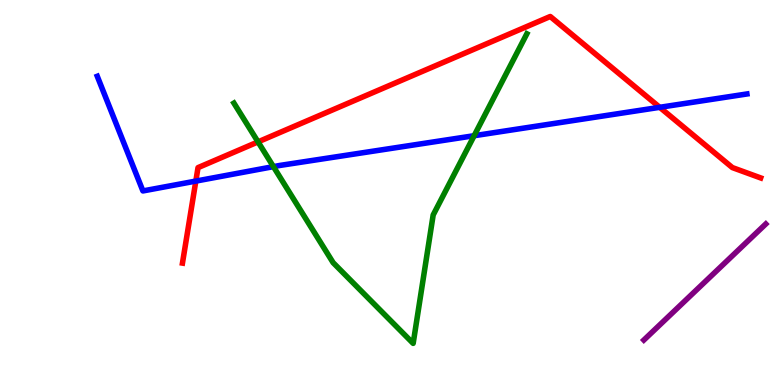[{'lines': ['blue', 'red'], 'intersections': [{'x': 2.53, 'y': 5.3}, {'x': 8.51, 'y': 7.21}]}, {'lines': ['green', 'red'], 'intersections': [{'x': 3.33, 'y': 6.31}]}, {'lines': ['purple', 'red'], 'intersections': []}, {'lines': ['blue', 'green'], 'intersections': [{'x': 3.53, 'y': 5.67}, {'x': 6.12, 'y': 6.48}]}, {'lines': ['blue', 'purple'], 'intersections': []}, {'lines': ['green', 'purple'], 'intersections': []}]